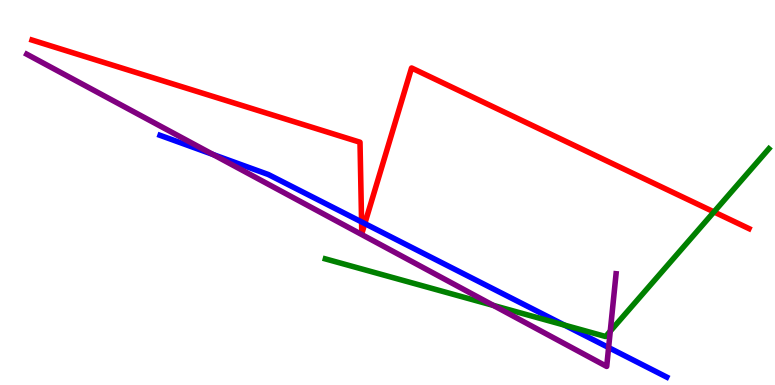[{'lines': ['blue', 'red'], 'intersections': [{'x': 4.67, 'y': 4.24}, {'x': 4.71, 'y': 4.19}]}, {'lines': ['green', 'red'], 'intersections': [{'x': 9.21, 'y': 4.5}]}, {'lines': ['purple', 'red'], 'intersections': []}, {'lines': ['blue', 'green'], 'intersections': [{'x': 7.28, 'y': 1.56}]}, {'lines': ['blue', 'purple'], 'intersections': [{'x': 2.75, 'y': 5.99}, {'x': 7.85, 'y': 0.973}]}, {'lines': ['green', 'purple'], 'intersections': [{'x': 6.37, 'y': 2.07}, {'x': 7.87, 'y': 1.4}]}]